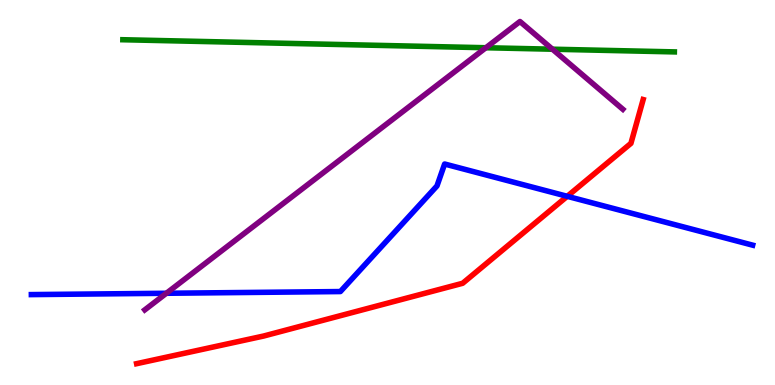[{'lines': ['blue', 'red'], 'intersections': [{'x': 7.32, 'y': 4.9}]}, {'lines': ['green', 'red'], 'intersections': []}, {'lines': ['purple', 'red'], 'intersections': []}, {'lines': ['blue', 'green'], 'intersections': []}, {'lines': ['blue', 'purple'], 'intersections': [{'x': 2.15, 'y': 2.38}]}, {'lines': ['green', 'purple'], 'intersections': [{'x': 6.27, 'y': 8.76}, {'x': 7.13, 'y': 8.72}]}]